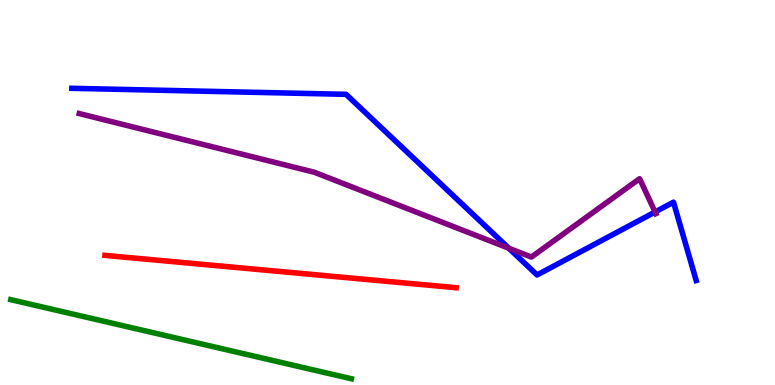[{'lines': ['blue', 'red'], 'intersections': []}, {'lines': ['green', 'red'], 'intersections': []}, {'lines': ['purple', 'red'], 'intersections': []}, {'lines': ['blue', 'green'], 'intersections': []}, {'lines': ['blue', 'purple'], 'intersections': [{'x': 6.57, 'y': 3.55}, {'x': 8.45, 'y': 4.49}]}, {'lines': ['green', 'purple'], 'intersections': []}]